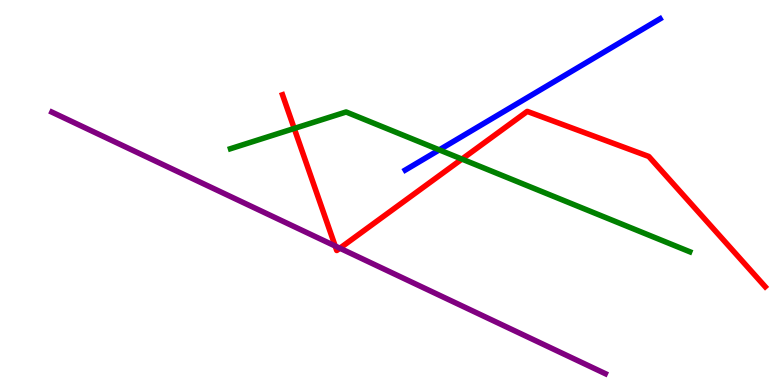[{'lines': ['blue', 'red'], 'intersections': []}, {'lines': ['green', 'red'], 'intersections': [{'x': 3.8, 'y': 6.66}, {'x': 5.96, 'y': 5.87}]}, {'lines': ['purple', 'red'], 'intersections': [{'x': 4.32, 'y': 3.61}, {'x': 4.39, 'y': 3.55}]}, {'lines': ['blue', 'green'], 'intersections': [{'x': 5.67, 'y': 6.11}]}, {'lines': ['blue', 'purple'], 'intersections': []}, {'lines': ['green', 'purple'], 'intersections': []}]